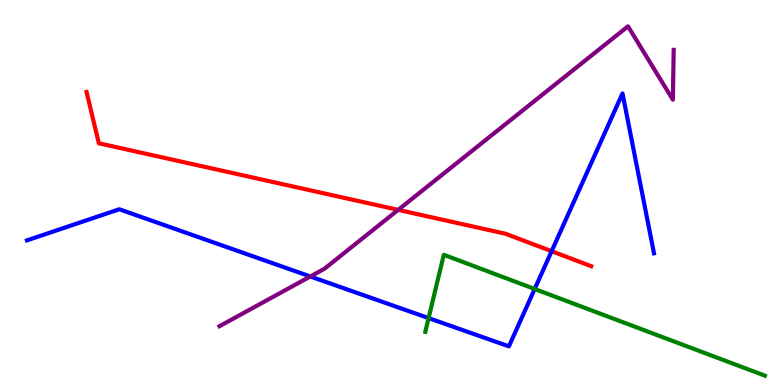[{'lines': ['blue', 'red'], 'intersections': [{'x': 7.12, 'y': 3.48}]}, {'lines': ['green', 'red'], 'intersections': []}, {'lines': ['purple', 'red'], 'intersections': [{'x': 5.14, 'y': 4.55}]}, {'lines': ['blue', 'green'], 'intersections': [{'x': 5.53, 'y': 1.74}, {'x': 6.9, 'y': 2.49}]}, {'lines': ['blue', 'purple'], 'intersections': [{'x': 4.0, 'y': 2.82}]}, {'lines': ['green', 'purple'], 'intersections': []}]